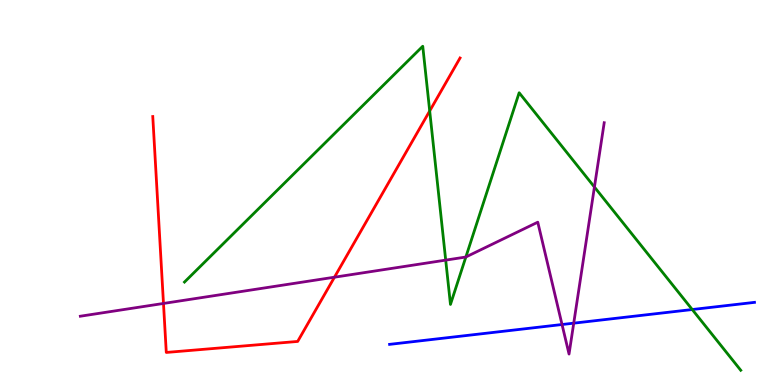[{'lines': ['blue', 'red'], 'intersections': []}, {'lines': ['green', 'red'], 'intersections': [{'x': 5.54, 'y': 7.12}]}, {'lines': ['purple', 'red'], 'intersections': [{'x': 2.11, 'y': 2.12}, {'x': 4.32, 'y': 2.8}]}, {'lines': ['blue', 'green'], 'intersections': [{'x': 8.93, 'y': 1.96}]}, {'lines': ['blue', 'purple'], 'intersections': [{'x': 7.25, 'y': 1.57}, {'x': 7.4, 'y': 1.61}]}, {'lines': ['green', 'purple'], 'intersections': [{'x': 5.75, 'y': 3.24}, {'x': 6.01, 'y': 3.32}, {'x': 7.67, 'y': 5.14}]}]